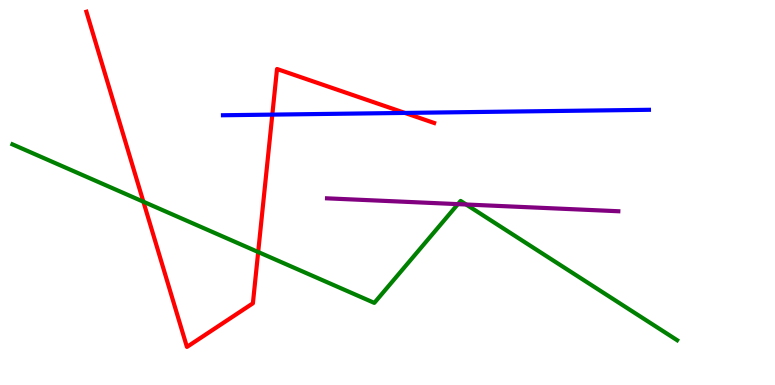[{'lines': ['blue', 'red'], 'intersections': [{'x': 3.51, 'y': 7.02}, {'x': 5.22, 'y': 7.07}]}, {'lines': ['green', 'red'], 'intersections': [{'x': 1.85, 'y': 4.76}, {'x': 3.33, 'y': 3.45}]}, {'lines': ['purple', 'red'], 'intersections': []}, {'lines': ['blue', 'green'], 'intersections': []}, {'lines': ['blue', 'purple'], 'intersections': []}, {'lines': ['green', 'purple'], 'intersections': [{'x': 5.91, 'y': 4.7}, {'x': 6.01, 'y': 4.69}]}]